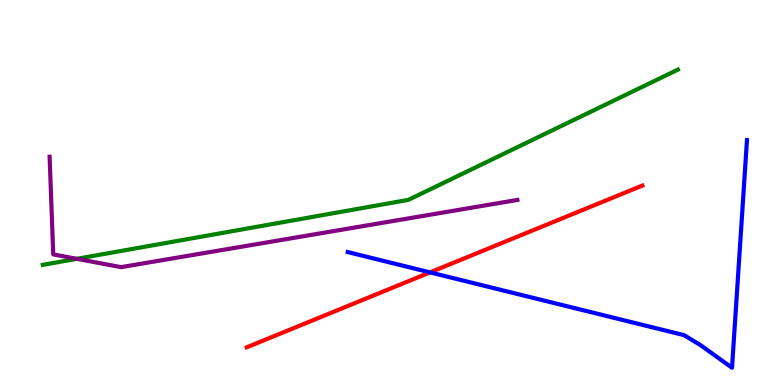[{'lines': ['blue', 'red'], 'intersections': [{'x': 5.55, 'y': 2.92}]}, {'lines': ['green', 'red'], 'intersections': []}, {'lines': ['purple', 'red'], 'intersections': []}, {'lines': ['blue', 'green'], 'intersections': []}, {'lines': ['blue', 'purple'], 'intersections': []}, {'lines': ['green', 'purple'], 'intersections': [{'x': 0.991, 'y': 3.28}]}]